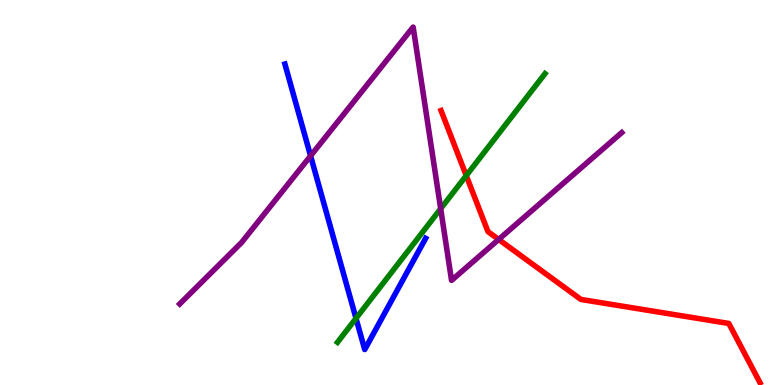[{'lines': ['blue', 'red'], 'intersections': []}, {'lines': ['green', 'red'], 'intersections': [{'x': 6.02, 'y': 5.44}]}, {'lines': ['purple', 'red'], 'intersections': [{'x': 6.43, 'y': 3.78}]}, {'lines': ['blue', 'green'], 'intersections': [{'x': 4.59, 'y': 1.73}]}, {'lines': ['blue', 'purple'], 'intersections': [{'x': 4.01, 'y': 5.95}]}, {'lines': ['green', 'purple'], 'intersections': [{'x': 5.69, 'y': 4.58}]}]